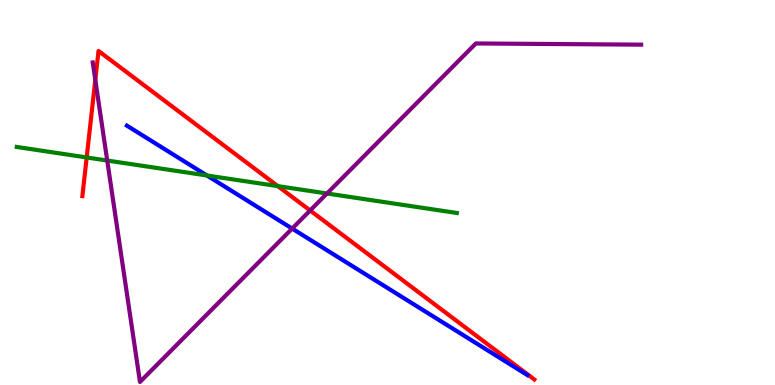[{'lines': ['blue', 'red'], 'intersections': []}, {'lines': ['green', 'red'], 'intersections': [{'x': 1.12, 'y': 5.91}, {'x': 3.58, 'y': 5.17}]}, {'lines': ['purple', 'red'], 'intersections': [{'x': 1.23, 'y': 7.92}, {'x': 4.0, 'y': 4.53}]}, {'lines': ['blue', 'green'], 'intersections': [{'x': 2.67, 'y': 5.44}]}, {'lines': ['blue', 'purple'], 'intersections': [{'x': 3.77, 'y': 4.06}]}, {'lines': ['green', 'purple'], 'intersections': [{'x': 1.38, 'y': 5.83}, {'x': 4.22, 'y': 4.97}]}]